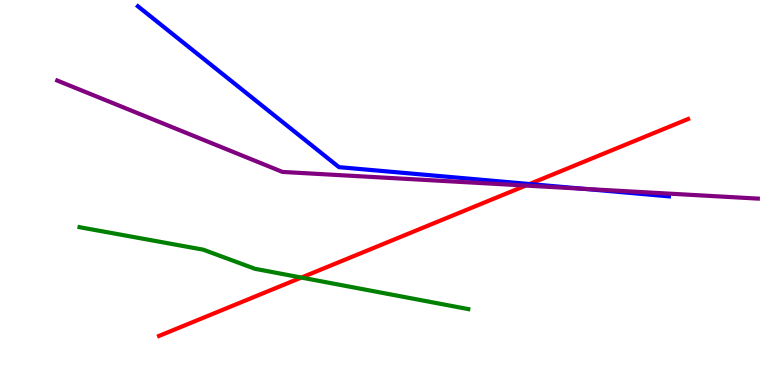[{'lines': ['blue', 'red'], 'intersections': [{'x': 6.83, 'y': 5.22}]}, {'lines': ['green', 'red'], 'intersections': [{'x': 3.89, 'y': 2.79}]}, {'lines': ['purple', 'red'], 'intersections': [{'x': 6.78, 'y': 5.18}]}, {'lines': ['blue', 'green'], 'intersections': []}, {'lines': ['blue', 'purple'], 'intersections': [{'x': 7.54, 'y': 5.09}]}, {'lines': ['green', 'purple'], 'intersections': []}]